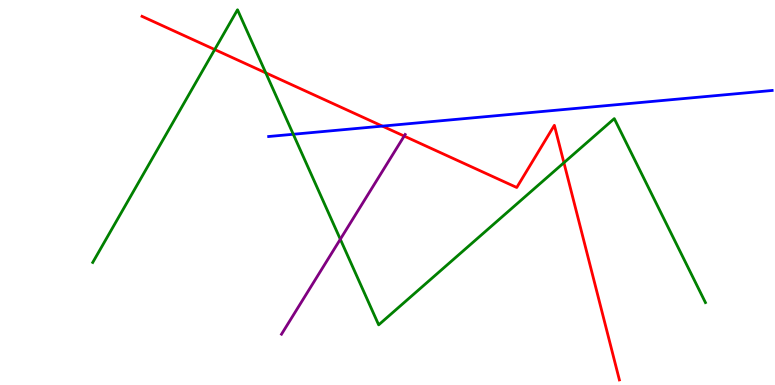[{'lines': ['blue', 'red'], 'intersections': [{'x': 4.93, 'y': 6.72}]}, {'lines': ['green', 'red'], 'intersections': [{'x': 2.77, 'y': 8.71}, {'x': 3.43, 'y': 8.11}, {'x': 7.28, 'y': 5.77}]}, {'lines': ['purple', 'red'], 'intersections': [{'x': 5.22, 'y': 6.47}]}, {'lines': ['blue', 'green'], 'intersections': [{'x': 3.78, 'y': 6.51}]}, {'lines': ['blue', 'purple'], 'intersections': []}, {'lines': ['green', 'purple'], 'intersections': [{'x': 4.39, 'y': 3.79}]}]